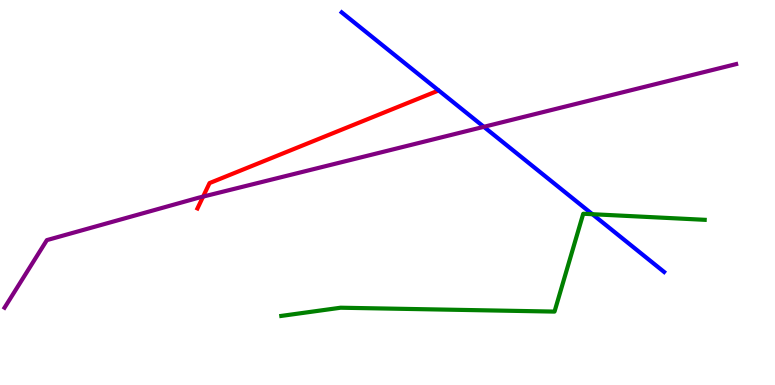[{'lines': ['blue', 'red'], 'intersections': []}, {'lines': ['green', 'red'], 'intersections': []}, {'lines': ['purple', 'red'], 'intersections': [{'x': 2.62, 'y': 4.89}]}, {'lines': ['blue', 'green'], 'intersections': [{'x': 7.64, 'y': 4.44}]}, {'lines': ['blue', 'purple'], 'intersections': [{'x': 6.24, 'y': 6.71}]}, {'lines': ['green', 'purple'], 'intersections': []}]